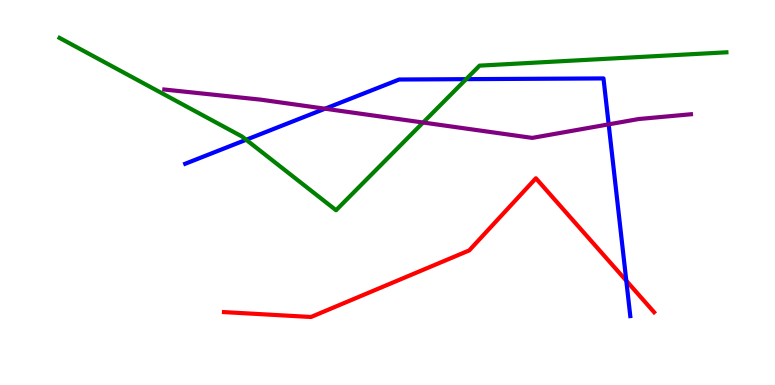[{'lines': ['blue', 'red'], 'intersections': [{'x': 8.08, 'y': 2.71}]}, {'lines': ['green', 'red'], 'intersections': []}, {'lines': ['purple', 'red'], 'intersections': []}, {'lines': ['blue', 'green'], 'intersections': [{'x': 3.18, 'y': 6.37}, {'x': 6.01, 'y': 7.94}]}, {'lines': ['blue', 'purple'], 'intersections': [{'x': 4.19, 'y': 7.18}, {'x': 7.85, 'y': 6.77}]}, {'lines': ['green', 'purple'], 'intersections': [{'x': 5.46, 'y': 6.82}]}]